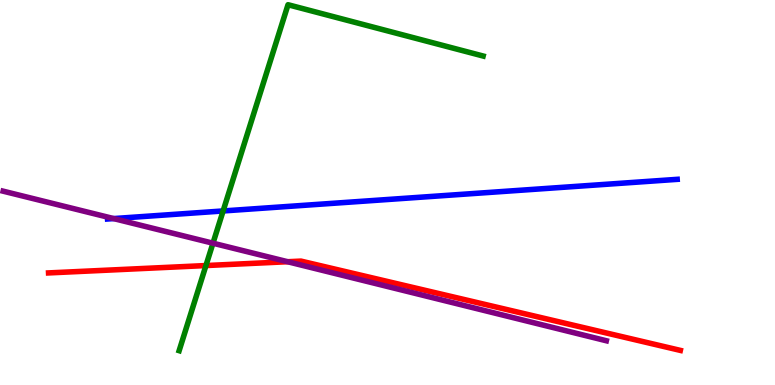[{'lines': ['blue', 'red'], 'intersections': []}, {'lines': ['green', 'red'], 'intersections': [{'x': 2.66, 'y': 3.1}]}, {'lines': ['purple', 'red'], 'intersections': [{'x': 3.71, 'y': 3.2}]}, {'lines': ['blue', 'green'], 'intersections': [{'x': 2.88, 'y': 4.52}]}, {'lines': ['blue', 'purple'], 'intersections': [{'x': 1.47, 'y': 4.32}]}, {'lines': ['green', 'purple'], 'intersections': [{'x': 2.75, 'y': 3.68}]}]